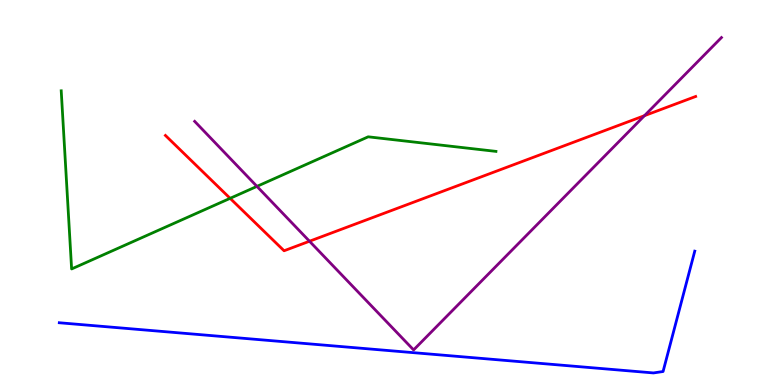[{'lines': ['blue', 'red'], 'intersections': []}, {'lines': ['green', 'red'], 'intersections': [{'x': 2.97, 'y': 4.85}]}, {'lines': ['purple', 'red'], 'intersections': [{'x': 3.99, 'y': 3.73}, {'x': 8.32, 'y': 7.0}]}, {'lines': ['blue', 'green'], 'intersections': []}, {'lines': ['blue', 'purple'], 'intersections': []}, {'lines': ['green', 'purple'], 'intersections': [{'x': 3.32, 'y': 5.16}]}]